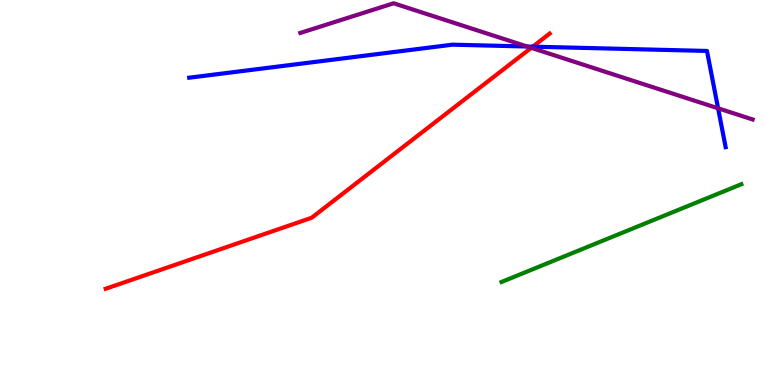[{'lines': ['blue', 'red'], 'intersections': [{'x': 6.87, 'y': 8.79}]}, {'lines': ['green', 'red'], 'intersections': []}, {'lines': ['purple', 'red'], 'intersections': [{'x': 6.85, 'y': 8.76}]}, {'lines': ['blue', 'green'], 'intersections': []}, {'lines': ['blue', 'purple'], 'intersections': [{'x': 6.8, 'y': 8.79}, {'x': 9.27, 'y': 7.19}]}, {'lines': ['green', 'purple'], 'intersections': []}]